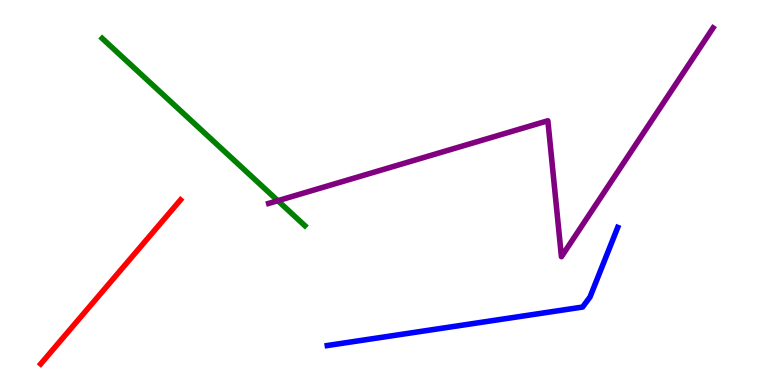[{'lines': ['blue', 'red'], 'intersections': []}, {'lines': ['green', 'red'], 'intersections': []}, {'lines': ['purple', 'red'], 'intersections': []}, {'lines': ['blue', 'green'], 'intersections': []}, {'lines': ['blue', 'purple'], 'intersections': []}, {'lines': ['green', 'purple'], 'intersections': [{'x': 3.59, 'y': 4.79}]}]